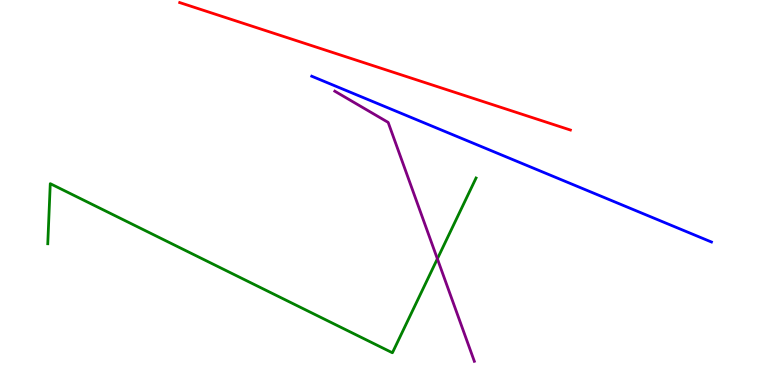[{'lines': ['blue', 'red'], 'intersections': []}, {'lines': ['green', 'red'], 'intersections': []}, {'lines': ['purple', 'red'], 'intersections': []}, {'lines': ['blue', 'green'], 'intersections': []}, {'lines': ['blue', 'purple'], 'intersections': []}, {'lines': ['green', 'purple'], 'intersections': [{'x': 5.64, 'y': 3.28}]}]